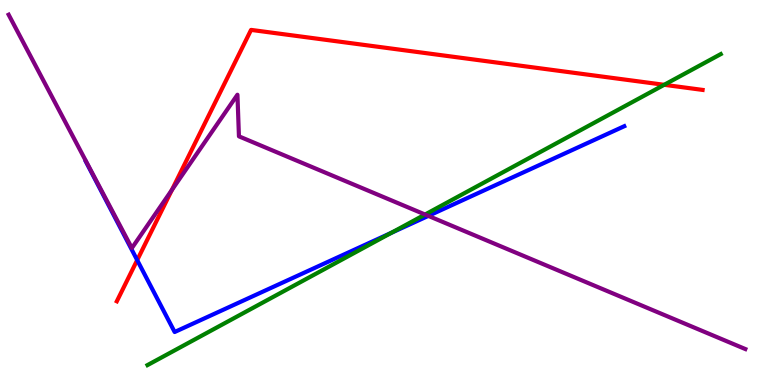[{'lines': ['blue', 'red'], 'intersections': [{'x': 1.77, 'y': 3.24}]}, {'lines': ['green', 'red'], 'intersections': [{'x': 8.57, 'y': 7.8}]}, {'lines': ['purple', 'red'], 'intersections': [{'x': 2.22, 'y': 5.07}]}, {'lines': ['blue', 'green'], 'intersections': [{'x': 5.05, 'y': 3.95}]}, {'lines': ['blue', 'purple'], 'intersections': [{'x': 5.53, 'y': 4.39}]}, {'lines': ['green', 'purple'], 'intersections': [{'x': 5.48, 'y': 4.43}]}]